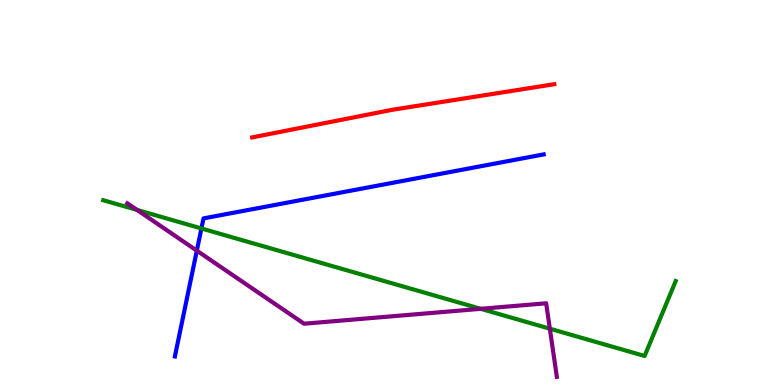[{'lines': ['blue', 'red'], 'intersections': []}, {'lines': ['green', 'red'], 'intersections': []}, {'lines': ['purple', 'red'], 'intersections': []}, {'lines': ['blue', 'green'], 'intersections': [{'x': 2.6, 'y': 4.07}]}, {'lines': ['blue', 'purple'], 'intersections': [{'x': 2.54, 'y': 3.49}]}, {'lines': ['green', 'purple'], 'intersections': [{'x': 1.77, 'y': 4.55}, {'x': 6.2, 'y': 1.98}, {'x': 7.09, 'y': 1.46}]}]